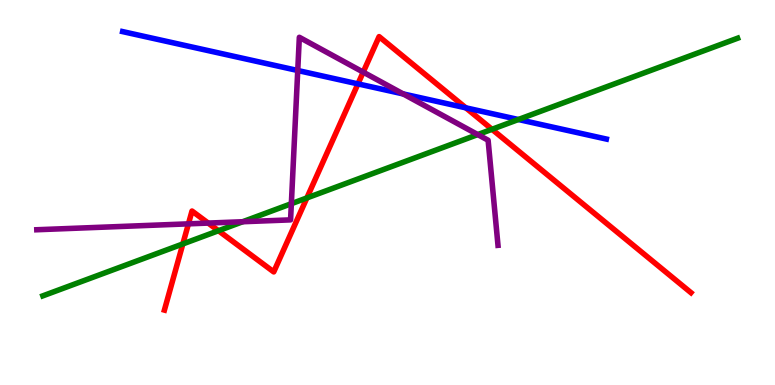[{'lines': ['blue', 'red'], 'intersections': [{'x': 4.62, 'y': 7.82}, {'x': 6.01, 'y': 7.2}]}, {'lines': ['green', 'red'], 'intersections': [{'x': 2.36, 'y': 3.66}, {'x': 2.82, 'y': 4.01}, {'x': 3.96, 'y': 4.86}, {'x': 6.35, 'y': 6.64}]}, {'lines': ['purple', 'red'], 'intersections': [{'x': 2.43, 'y': 4.19}, {'x': 2.69, 'y': 4.21}, {'x': 4.69, 'y': 8.13}]}, {'lines': ['blue', 'green'], 'intersections': [{'x': 6.69, 'y': 6.9}]}, {'lines': ['blue', 'purple'], 'intersections': [{'x': 3.84, 'y': 8.17}, {'x': 5.2, 'y': 7.56}]}, {'lines': ['green', 'purple'], 'intersections': [{'x': 3.13, 'y': 4.24}, {'x': 3.76, 'y': 4.71}, {'x': 6.16, 'y': 6.5}]}]